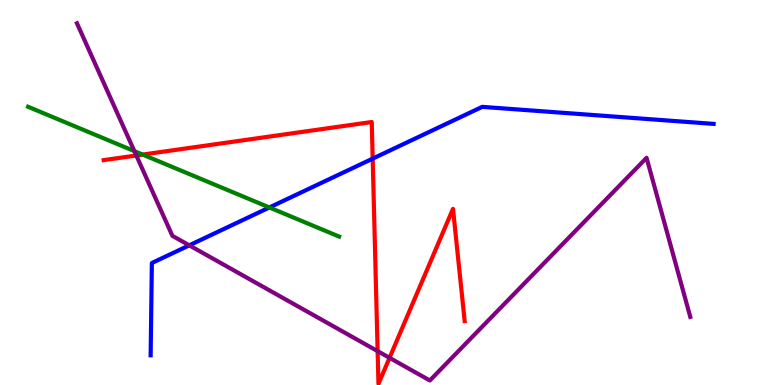[{'lines': ['blue', 'red'], 'intersections': [{'x': 4.81, 'y': 5.88}]}, {'lines': ['green', 'red'], 'intersections': [{'x': 1.84, 'y': 5.98}]}, {'lines': ['purple', 'red'], 'intersections': [{'x': 1.76, 'y': 5.96}, {'x': 4.87, 'y': 0.879}, {'x': 5.03, 'y': 0.706}]}, {'lines': ['blue', 'green'], 'intersections': [{'x': 3.48, 'y': 4.61}]}, {'lines': ['blue', 'purple'], 'intersections': [{'x': 2.44, 'y': 3.63}]}, {'lines': ['green', 'purple'], 'intersections': [{'x': 1.73, 'y': 6.07}]}]